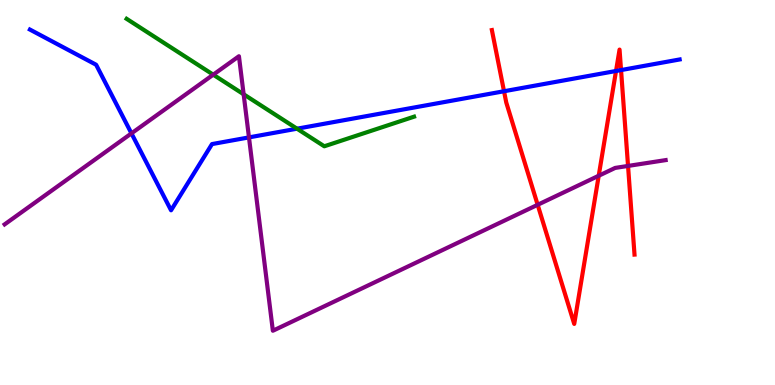[{'lines': ['blue', 'red'], 'intersections': [{'x': 6.5, 'y': 7.63}, {'x': 7.95, 'y': 8.16}, {'x': 8.01, 'y': 8.18}]}, {'lines': ['green', 'red'], 'intersections': []}, {'lines': ['purple', 'red'], 'intersections': [{'x': 6.94, 'y': 4.68}, {'x': 7.73, 'y': 5.44}, {'x': 8.1, 'y': 5.69}]}, {'lines': ['blue', 'green'], 'intersections': [{'x': 3.83, 'y': 6.66}]}, {'lines': ['blue', 'purple'], 'intersections': [{'x': 1.7, 'y': 6.54}, {'x': 3.21, 'y': 6.43}]}, {'lines': ['green', 'purple'], 'intersections': [{'x': 2.75, 'y': 8.06}, {'x': 3.14, 'y': 7.55}]}]